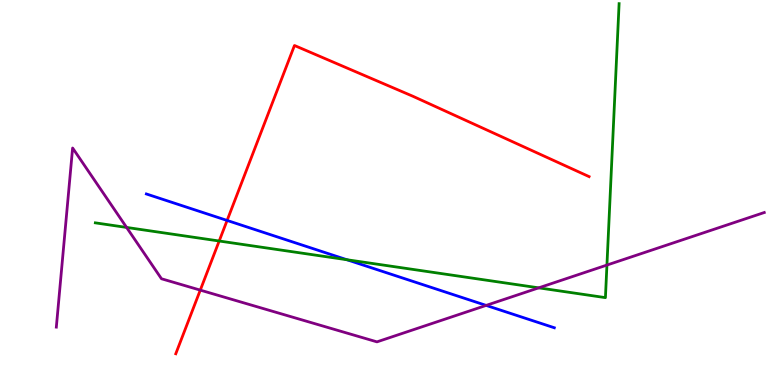[{'lines': ['blue', 'red'], 'intersections': [{'x': 2.93, 'y': 4.27}]}, {'lines': ['green', 'red'], 'intersections': [{'x': 2.83, 'y': 3.74}]}, {'lines': ['purple', 'red'], 'intersections': [{'x': 2.58, 'y': 2.46}]}, {'lines': ['blue', 'green'], 'intersections': [{'x': 4.48, 'y': 3.25}]}, {'lines': ['blue', 'purple'], 'intersections': [{'x': 6.27, 'y': 2.07}]}, {'lines': ['green', 'purple'], 'intersections': [{'x': 1.63, 'y': 4.09}, {'x': 6.95, 'y': 2.52}, {'x': 7.83, 'y': 3.12}]}]